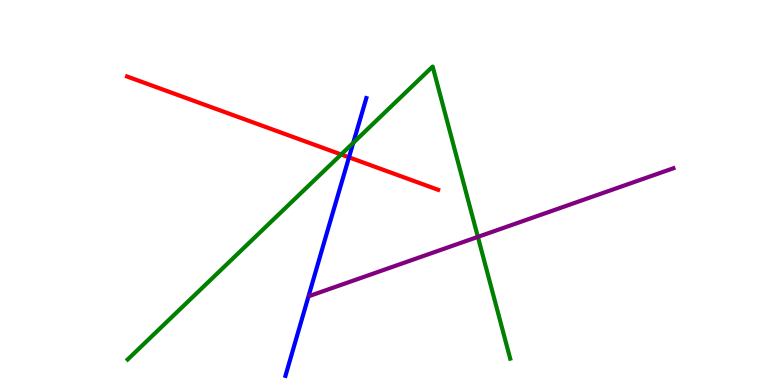[{'lines': ['blue', 'red'], 'intersections': [{'x': 4.5, 'y': 5.91}]}, {'lines': ['green', 'red'], 'intersections': [{'x': 4.4, 'y': 5.99}]}, {'lines': ['purple', 'red'], 'intersections': []}, {'lines': ['blue', 'green'], 'intersections': [{'x': 4.56, 'y': 6.29}]}, {'lines': ['blue', 'purple'], 'intersections': []}, {'lines': ['green', 'purple'], 'intersections': [{'x': 6.17, 'y': 3.85}]}]